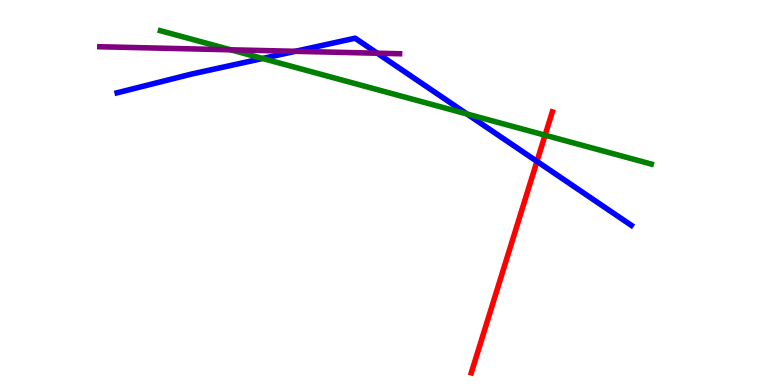[{'lines': ['blue', 'red'], 'intersections': [{'x': 6.93, 'y': 5.81}]}, {'lines': ['green', 'red'], 'intersections': [{'x': 7.03, 'y': 6.49}]}, {'lines': ['purple', 'red'], 'intersections': []}, {'lines': ['blue', 'green'], 'intersections': [{'x': 3.39, 'y': 8.48}, {'x': 6.03, 'y': 7.04}]}, {'lines': ['blue', 'purple'], 'intersections': [{'x': 3.81, 'y': 8.67}, {'x': 4.87, 'y': 8.62}]}, {'lines': ['green', 'purple'], 'intersections': [{'x': 2.98, 'y': 8.71}]}]